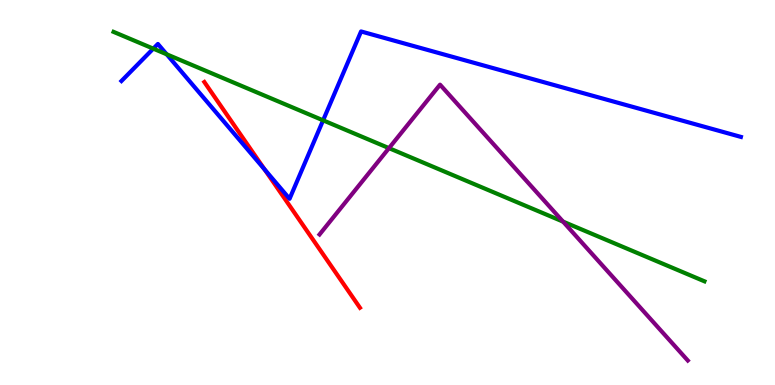[{'lines': ['blue', 'red'], 'intersections': [{'x': 3.41, 'y': 5.6}]}, {'lines': ['green', 'red'], 'intersections': []}, {'lines': ['purple', 'red'], 'intersections': []}, {'lines': ['blue', 'green'], 'intersections': [{'x': 1.98, 'y': 8.74}, {'x': 2.15, 'y': 8.59}, {'x': 4.17, 'y': 6.87}]}, {'lines': ['blue', 'purple'], 'intersections': []}, {'lines': ['green', 'purple'], 'intersections': [{'x': 5.02, 'y': 6.15}, {'x': 7.27, 'y': 4.24}]}]